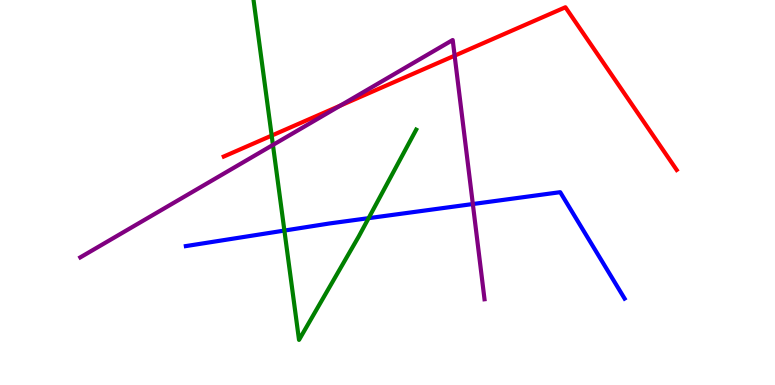[{'lines': ['blue', 'red'], 'intersections': []}, {'lines': ['green', 'red'], 'intersections': [{'x': 3.51, 'y': 6.48}]}, {'lines': ['purple', 'red'], 'intersections': [{'x': 4.39, 'y': 7.26}, {'x': 5.87, 'y': 8.55}]}, {'lines': ['blue', 'green'], 'intersections': [{'x': 3.67, 'y': 4.01}, {'x': 4.76, 'y': 4.33}]}, {'lines': ['blue', 'purple'], 'intersections': [{'x': 6.1, 'y': 4.7}]}, {'lines': ['green', 'purple'], 'intersections': [{'x': 3.52, 'y': 6.24}]}]